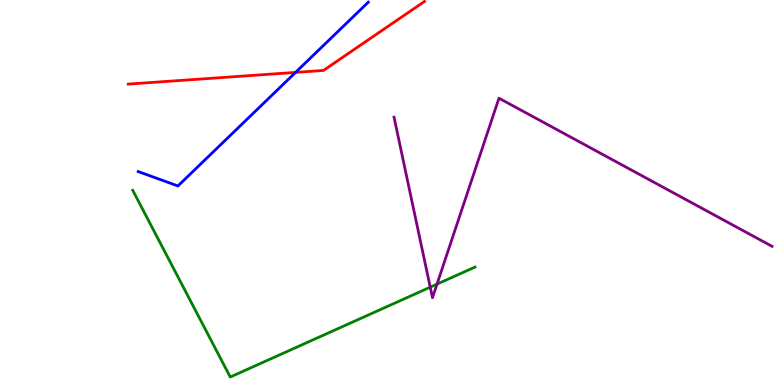[{'lines': ['blue', 'red'], 'intersections': [{'x': 3.81, 'y': 8.12}]}, {'lines': ['green', 'red'], 'intersections': []}, {'lines': ['purple', 'red'], 'intersections': []}, {'lines': ['blue', 'green'], 'intersections': []}, {'lines': ['blue', 'purple'], 'intersections': []}, {'lines': ['green', 'purple'], 'intersections': [{'x': 5.55, 'y': 2.54}, {'x': 5.64, 'y': 2.62}]}]